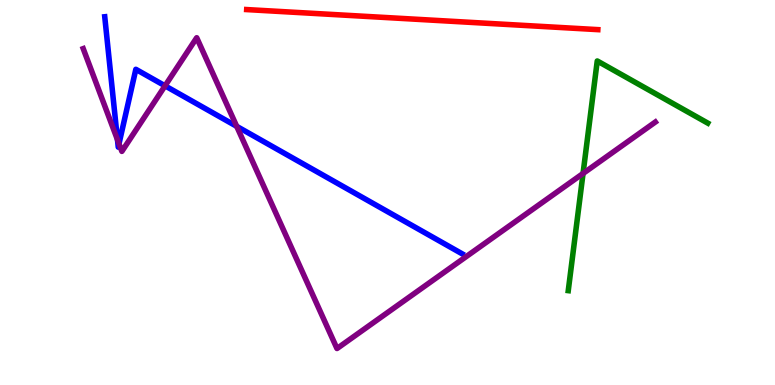[{'lines': ['blue', 'red'], 'intersections': []}, {'lines': ['green', 'red'], 'intersections': []}, {'lines': ['purple', 'red'], 'intersections': []}, {'lines': ['blue', 'green'], 'intersections': []}, {'lines': ['blue', 'purple'], 'intersections': [{'x': 1.52, 'y': 6.37}, {'x': 1.54, 'y': 6.26}, {'x': 2.13, 'y': 7.77}, {'x': 3.05, 'y': 6.72}]}, {'lines': ['green', 'purple'], 'intersections': [{'x': 7.52, 'y': 5.49}]}]